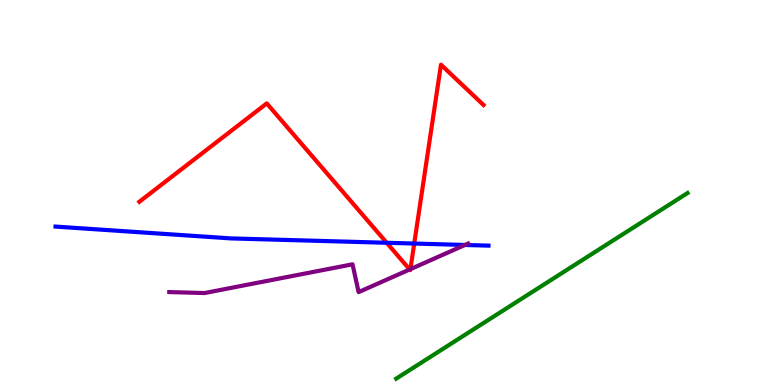[{'lines': ['blue', 'red'], 'intersections': [{'x': 4.99, 'y': 3.69}, {'x': 5.34, 'y': 3.67}]}, {'lines': ['green', 'red'], 'intersections': []}, {'lines': ['purple', 'red'], 'intersections': [{'x': 5.29, 'y': 3.0}, {'x': 5.3, 'y': 3.01}]}, {'lines': ['blue', 'green'], 'intersections': []}, {'lines': ['blue', 'purple'], 'intersections': [{'x': 6.0, 'y': 3.64}]}, {'lines': ['green', 'purple'], 'intersections': []}]